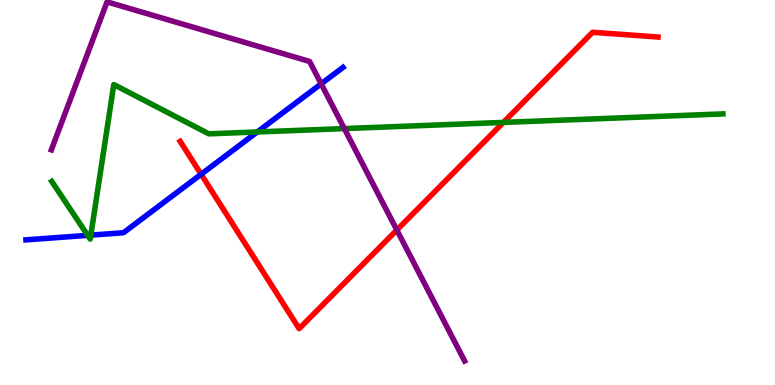[{'lines': ['blue', 'red'], 'intersections': [{'x': 2.59, 'y': 5.47}]}, {'lines': ['green', 'red'], 'intersections': [{'x': 6.5, 'y': 6.82}]}, {'lines': ['purple', 'red'], 'intersections': [{'x': 5.12, 'y': 4.03}]}, {'lines': ['blue', 'green'], 'intersections': [{'x': 1.13, 'y': 3.89}, {'x': 1.17, 'y': 3.89}, {'x': 3.32, 'y': 6.57}]}, {'lines': ['blue', 'purple'], 'intersections': [{'x': 4.14, 'y': 7.82}]}, {'lines': ['green', 'purple'], 'intersections': [{'x': 4.44, 'y': 6.66}]}]